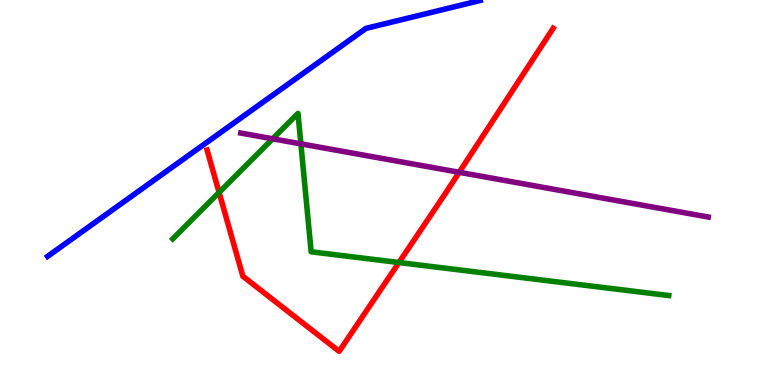[{'lines': ['blue', 'red'], 'intersections': []}, {'lines': ['green', 'red'], 'intersections': [{'x': 2.83, 'y': 5.0}, {'x': 5.15, 'y': 3.18}]}, {'lines': ['purple', 'red'], 'intersections': [{'x': 5.93, 'y': 5.52}]}, {'lines': ['blue', 'green'], 'intersections': []}, {'lines': ['blue', 'purple'], 'intersections': []}, {'lines': ['green', 'purple'], 'intersections': [{'x': 3.52, 'y': 6.4}, {'x': 3.88, 'y': 6.26}]}]